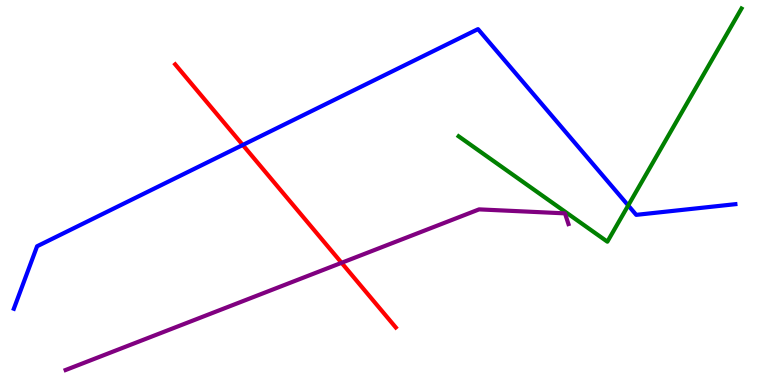[{'lines': ['blue', 'red'], 'intersections': [{'x': 3.13, 'y': 6.23}]}, {'lines': ['green', 'red'], 'intersections': []}, {'lines': ['purple', 'red'], 'intersections': [{'x': 4.41, 'y': 3.17}]}, {'lines': ['blue', 'green'], 'intersections': [{'x': 8.11, 'y': 4.66}]}, {'lines': ['blue', 'purple'], 'intersections': []}, {'lines': ['green', 'purple'], 'intersections': []}]